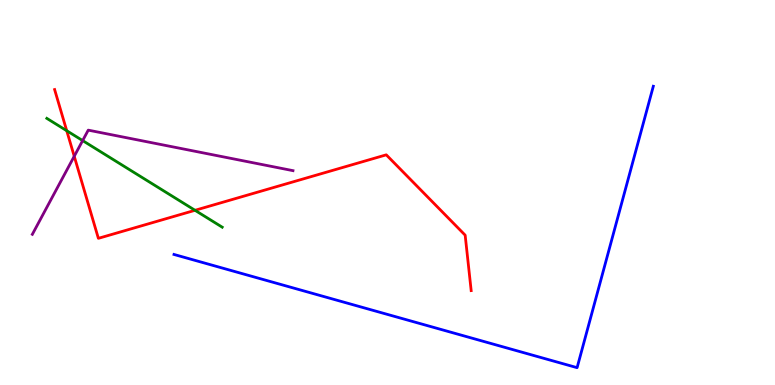[{'lines': ['blue', 'red'], 'intersections': []}, {'lines': ['green', 'red'], 'intersections': [{'x': 0.861, 'y': 6.6}, {'x': 2.52, 'y': 4.54}]}, {'lines': ['purple', 'red'], 'intersections': [{'x': 0.958, 'y': 5.94}]}, {'lines': ['blue', 'green'], 'intersections': []}, {'lines': ['blue', 'purple'], 'intersections': []}, {'lines': ['green', 'purple'], 'intersections': [{'x': 1.07, 'y': 6.35}]}]